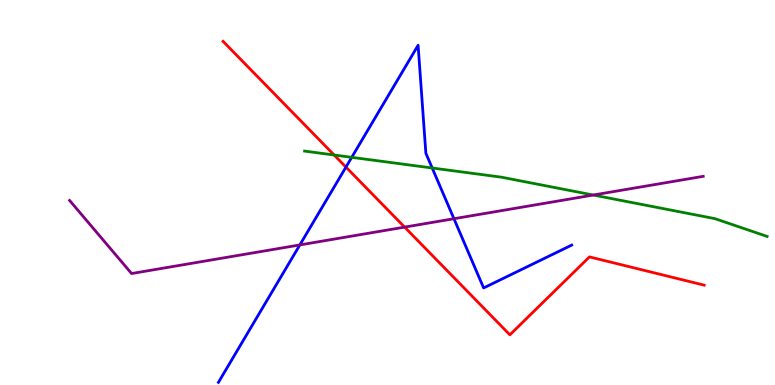[{'lines': ['blue', 'red'], 'intersections': [{'x': 4.46, 'y': 5.66}]}, {'lines': ['green', 'red'], 'intersections': [{'x': 4.31, 'y': 5.97}]}, {'lines': ['purple', 'red'], 'intersections': [{'x': 5.22, 'y': 4.1}]}, {'lines': ['blue', 'green'], 'intersections': [{'x': 4.54, 'y': 5.91}, {'x': 5.58, 'y': 5.64}]}, {'lines': ['blue', 'purple'], 'intersections': [{'x': 3.87, 'y': 3.64}, {'x': 5.86, 'y': 4.32}]}, {'lines': ['green', 'purple'], 'intersections': [{'x': 7.66, 'y': 4.93}]}]